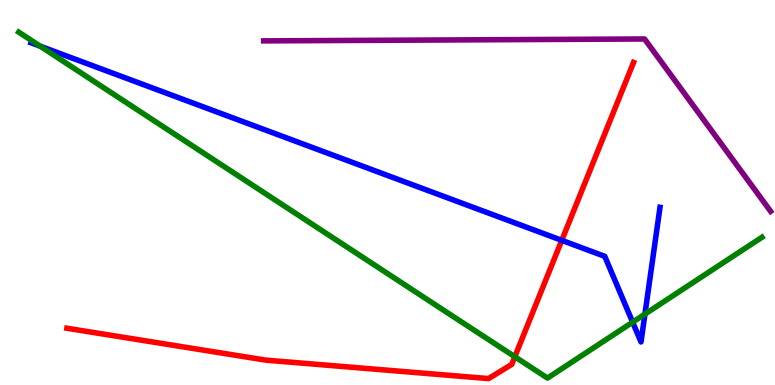[{'lines': ['blue', 'red'], 'intersections': [{'x': 7.25, 'y': 3.76}]}, {'lines': ['green', 'red'], 'intersections': [{'x': 6.64, 'y': 0.734}]}, {'lines': ['purple', 'red'], 'intersections': []}, {'lines': ['blue', 'green'], 'intersections': [{'x': 0.518, 'y': 8.8}, {'x': 8.16, 'y': 1.63}, {'x': 8.32, 'y': 1.84}]}, {'lines': ['blue', 'purple'], 'intersections': []}, {'lines': ['green', 'purple'], 'intersections': []}]